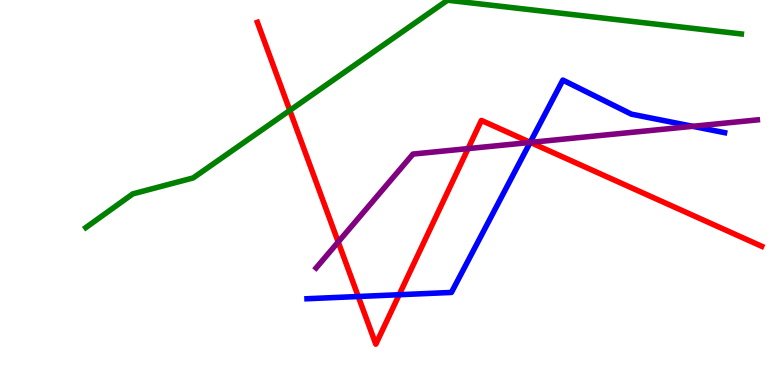[{'lines': ['blue', 'red'], 'intersections': [{'x': 4.62, 'y': 2.3}, {'x': 5.15, 'y': 2.34}, {'x': 6.84, 'y': 6.3}]}, {'lines': ['green', 'red'], 'intersections': [{'x': 3.74, 'y': 7.13}]}, {'lines': ['purple', 'red'], 'intersections': [{'x': 4.36, 'y': 3.71}, {'x': 6.04, 'y': 6.14}, {'x': 6.84, 'y': 6.3}]}, {'lines': ['blue', 'green'], 'intersections': []}, {'lines': ['blue', 'purple'], 'intersections': [{'x': 6.84, 'y': 6.3}, {'x': 8.94, 'y': 6.72}]}, {'lines': ['green', 'purple'], 'intersections': []}]